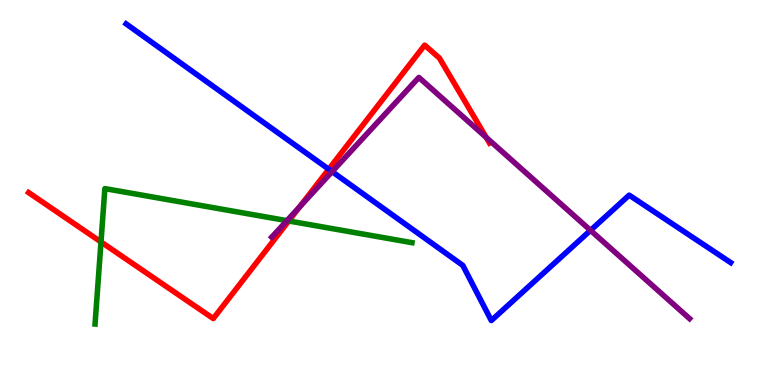[{'lines': ['blue', 'red'], 'intersections': [{'x': 4.24, 'y': 5.6}]}, {'lines': ['green', 'red'], 'intersections': [{'x': 1.3, 'y': 3.72}, {'x': 3.73, 'y': 4.26}]}, {'lines': ['purple', 'red'], 'intersections': [{'x': 3.86, 'y': 4.62}, {'x': 6.27, 'y': 6.43}]}, {'lines': ['blue', 'green'], 'intersections': []}, {'lines': ['blue', 'purple'], 'intersections': [{'x': 4.29, 'y': 5.54}, {'x': 7.62, 'y': 4.02}]}, {'lines': ['green', 'purple'], 'intersections': [{'x': 3.7, 'y': 4.27}]}]